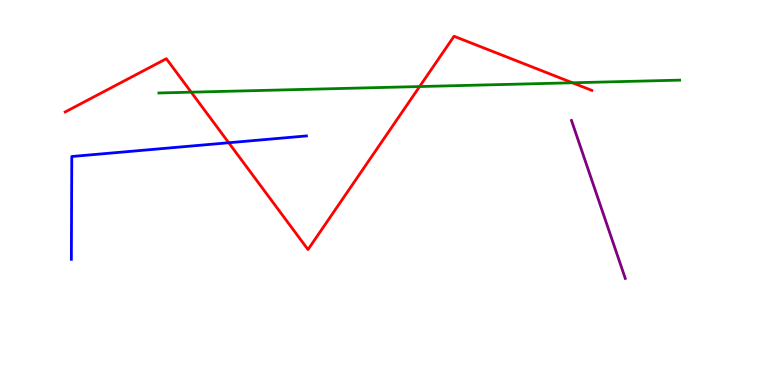[{'lines': ['blue', 'red'], 'intersections': [{'x': 2.95, 'y': 6.29}]}, {'lines': ['green', 'red'], 'intersections': [{'x': 2.47, 'y': 7.61}, {'x': 5.41, 'y': 7.75}, {'x': 7.39, 'y': 7.85}]}, {'lines': ['purple', 'red'], 'intersections': []}, {'lines': ['blue', 'green'], 'intersections': []}, {'lines': ['blue', 'purple'], 'intersections': []}, {'lines': ['green', 'purple'], 'intersections': []}]